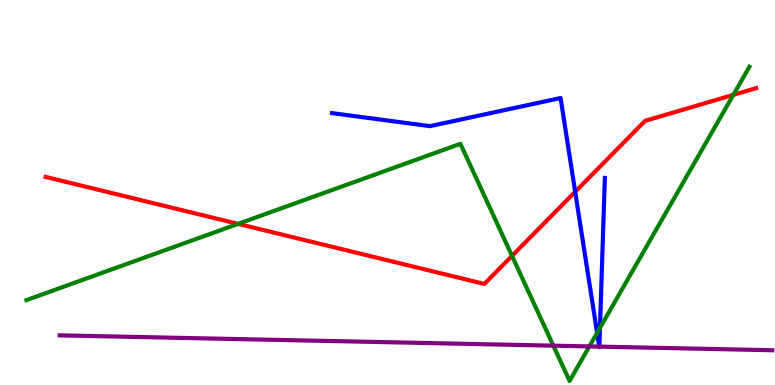[{'lines': ['blue', 'red'], 'intersections': [{'x': 7.42, 'y': 5.02}]}, {'lines': ['green', 'red'], 'intersections': [{'x': 3.07, 'y': 4.19}, {'x': 6.61, 'y': 3.35}, {'x': 9.46, 'y': 7.54}]}, {'lines': ['purple', 'red'], 'intersections': []}, {'lines': ['blue', 'green'], 'intersections': [{'x': 7.7, 'y': 1.35}, {'x': 7.74, 'y': 1.48}]}, {'lines': ['blue', 'purple'], 'intersections': [{'x': 7.73, 'y': 0.997}, {'x': 7.73, 'y': 0.997}]}, {'lines': ['green', 'purple'], 'intersections': [{'x': 7.14, 'y': 1.02}, {'x': 7.6, 'y': 1.0}]}]